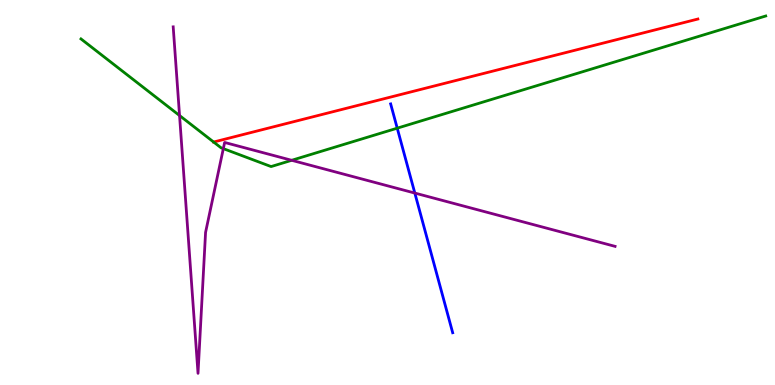[{'lines': ['blue', 'red'], 'intersections': []}, {'lines': ['green', 'red'], 'intersections': [{'x': 2.76, 'y': 6.31}]}, {'lines': ['purple', 'red'], 'intersections': []}, {'lines': ['blue', 'green'], 'intersections': [{'x': 5.13, 'y': 6.67}]}, {'lines': ['blue', 'purple'], 'intersections': [{'x': 5.35, 'y': 4.99}]}, {'lines': ['green', 'purple'], 'intersections': [{'x': 2.32, 'y': 7.0}, {'x': 2.88, 'y': 6.14}, {'x': 3.76, 'y': 5.84}]}]